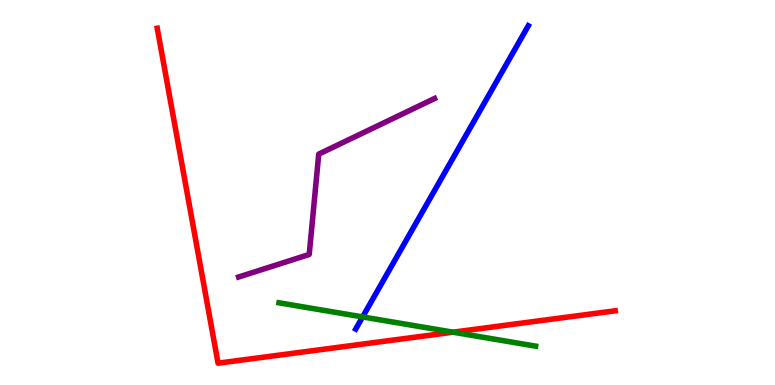[{'lines': ['blue', 'red'], 'intersections': []}, {'lines': ['green', 'red'], 'intersections': [{'x': 5.85, 'y': 1.37}]}, {'lines': ['purple', 'red'], 'intersections': []}, {'lines': ['blue', 'green'], 'intersections': [{'x': 4.68, 'y': 1.77}]}, {'lines': ['blue', 'purple'], 'intersections': []}, {'lines': ['green', 'purple'], 'intersections': []}]